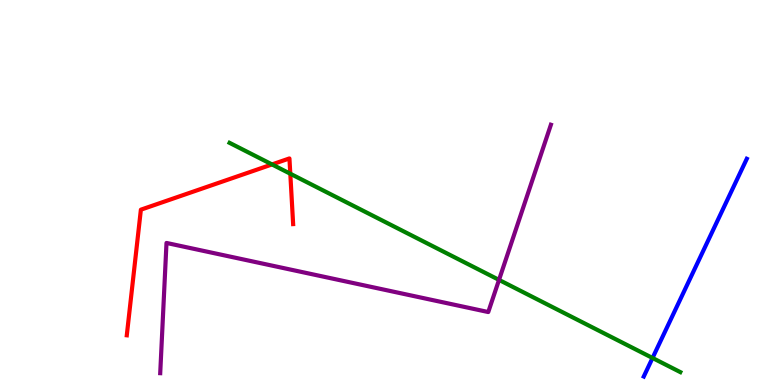[{'lines': ['blue', 'red'], 'intersections': []}, {'lines': ['green', 'red'], 'intersections': [{'x': 3.51, 'y': 5.73}, {'x': 3.75, 'y': 5.49}]}, {'lines': ['purple', 'red'], 'intersections': []}, {'lines': ['blue', 'green'], 'intersections': [{'x': 8.42, 'y': 0.702}]}, {'lines': ['blue', 'purple'], 'intersections': []}, {'lines': ['green', 'purple'], 'intersections': [{'x': 6.44, 'y': 2.73}]}]